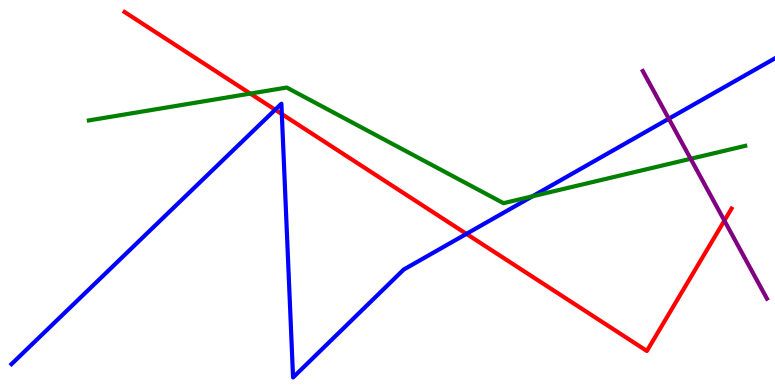[{'lines': ['blue', 'red'], 'intersections': [{'x': 3.55, 'y': 7.15}, {'x': 3.64, 'y': 7.04}, {'x': 6.02, 'y': 3.93}]}, {'lines': ['green', 'red'], 'intersections': [{'x': 3.23, 'y': 7.57}]}, {'lines': ['purple', 'red'], 'intersections': [{'x': 9.35, 'y': 4.27}]}, {'lines': ['blue', 'green'], 'intersections': [{'x': 6.87, 'y': 4.9}]}, {'lines': ['blue', 'purple'], 'intersections': [{'x': 8.63, 'y': 6.92}]}, {'lines': ['green', 'purple'], 'intersections': [{'x': 8.91, 'y': 5.88}]}]